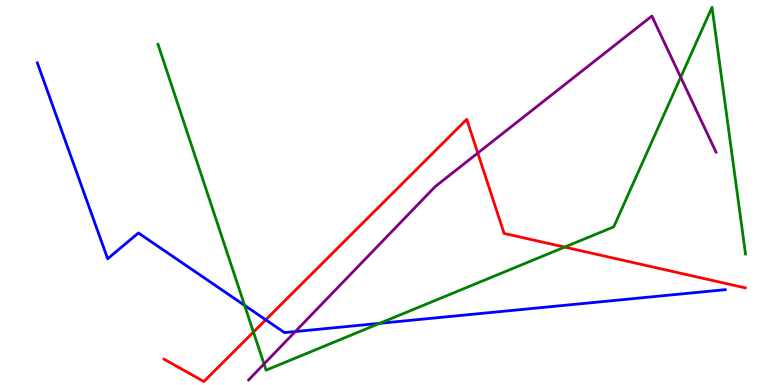[{'lines': ['blue', 'red'], 'intersections': [{'x': 3.43, 'y': 1.69}]}, {'lines': ['green', 'red'], 'intersections': [{'x': 3.27, 'y': 1.37}, {'x': 7.29, 'y': 3.58}]}, {'lines': ['purple', 'red'], 'intersections': [{'x': 6.17, 'y': 6.02}]}, {'lines': ['blue', 'green'], 'intersections': [{'x': 3.16, 'y': 2.07}, {'x': 4.9, 'y': 1.6}]}, {'lines': ['blue', 'purple'], 'intersections': [{'x': 3.81, 'y': 1.39}]}, {'lines': ['green', 'purple'], 'intersections': [{'x': 3.41, 'y': 0.546}, {'x': 8.78, 'y': 7.99}]}]